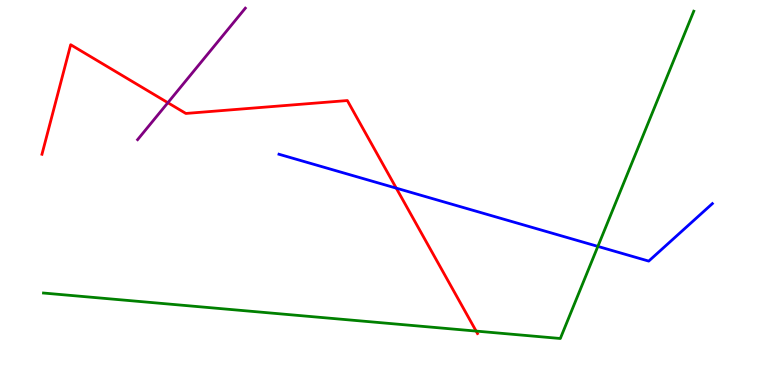[{'lines': ['blue', 'red'], 'intersections': [{'x': 5.11, 'y': 5.11}]}, {'lines': ['green', 'red'], 'intersections': [{'x': 6.14, 'y': 1.4}]}, {'lines': ['purple', 'red'], 'intersections': [{'x': 2.17, 'y': 7.33}]}, {'lines': ['blue', 'green'], 'intersections': [{'x': 7.71, 'y': 3.6}]}, {'lines': ['blue', 'purple'], 'intersections': []}, {'lines': ['green', 'purple'], 'intersections': []}]